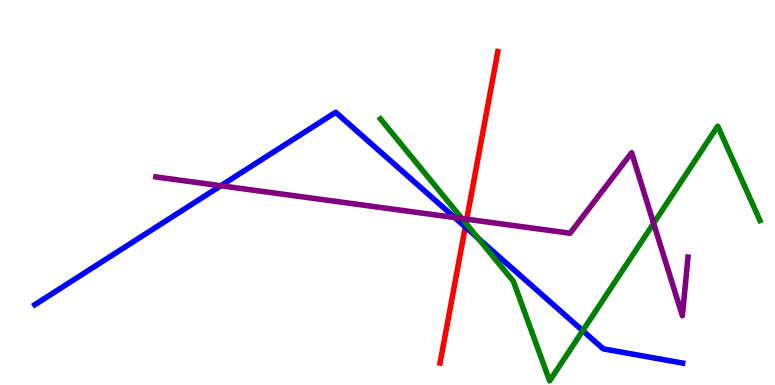[{'lines': ['blue', 'red'], 'intersections': [{'x': 6.0, 'y': 4.11}]}, {'lines': ['green', 'red'], 'intersections': [{'x': 6.01, 'y': 4.2}]}, {'lines': ['purple', 'red'], 'intersections': [{'x': 6.02, 'y': 4.31}]}, {'lines': ['blue', 'green'], 'intersections': [{'x': 6.17, 'y': 3.81}, {'x': 7.52, 'y': 1.41}]}, {'lines': ['blue', 'purple'], 'intersections': [{'x': 2.85, 'y': 5.18}, {'x': 5.87, 'y': 4.35}]}, {'lines': ['green', 'purple'], 'intersections': [{'x': 5.96, 'y': 4.32}, {'x': 8.43, 'y': 4.2}]}]